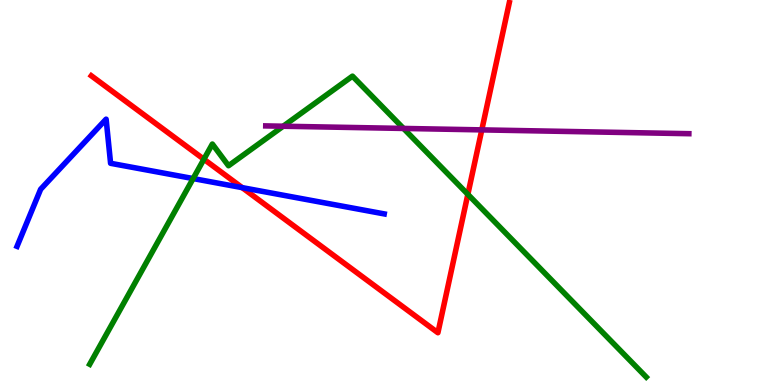[{'lines': ['blue', 'red'], 'intersections': [{'x': 3.13, 'y': 5.13}]}, {'lines': ['green', 'red'], 'intersections': [{'x': 2.63, 'y': 5.86}, {'x': 6.04, 'y': 4.95}]}, {'lines': ['purple', 'red'], 'intersections': [{'x': 6.22, 'y': 6.63}]}, {'lines': ['blue', 'green'], 'intersections': [{'x': 2.49, 'y': 5.36}]}, {'lines': ['blue', 'purple'], 'intersections': []}, {'lines': ['green', 'purple'], 'intersections': [{'x': 3.65, 'y': 6.72}, {'x': 5.21, 'y': 6.66}]}]